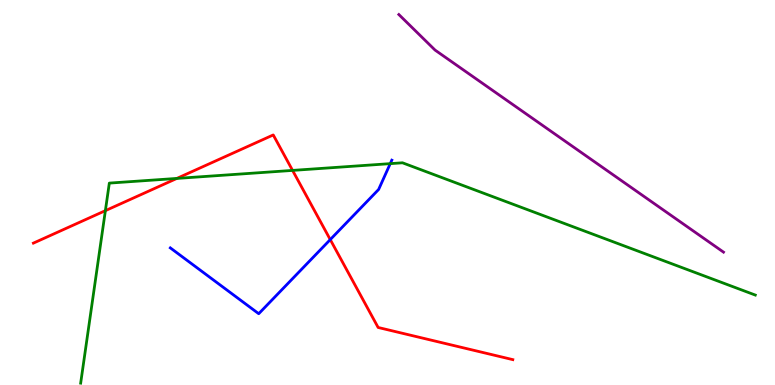[{'lines': ['blue', 'red'], 'intersections': [{'x': 4.26, 'y': 3.78}]}, {'lines': ['green', 'red'], 'intersections': [{'x': 1.36, 'y': 4.53}, {'x': 2.28, 'y': 5.37}, {'x': 3.78, 'y': 5.57}]}, {'lines': ['purple', 'red'], 'intersections': []}, {'lines': ['blue', 'green'], 'intersections': [{'x': 5.04, 'y': 5.75}]}, {'lines': ['blue', 'purple'], 'intersections': []}, {'lines': ['green', 'purple'], 'intersections': []}]